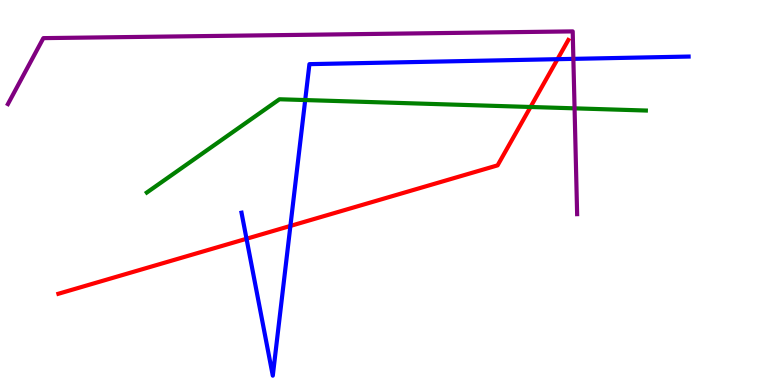[{'lines': ['blue', 'red'], 'intersections': [{'x': 3.18, 'y': 3.8}, {'x': 3.75, 'y': 4.13}, {'x': 7.19, 'y': 8.46}]}, {'lines': ['green', 'red'], 'intersections': [{'x': 6.85, 'y': 7.22}]}, {'lines': ['purple', 'red'], 'intersections': []}, {'lines': ['blue', 'green'], 'intersections': [{'x': 3.94, 'y': 7.4}]}, {'lines': ['blue', 'purple'], 'intersections': [{'x': 7.4, 'y': 8.47}]}, {'lines': ['green', 'purple'], 'intersections': [{'x': 7.41, 'y': 7.19}]}]